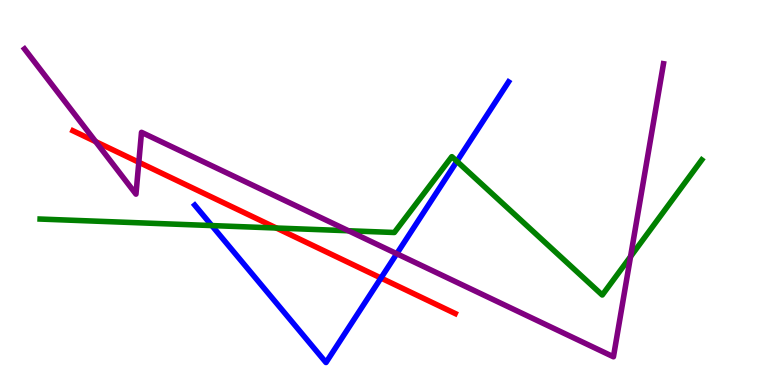[{'lines': ['blue', 'red'], 'intersections': [{'x': 4.92, 'y': 2.78}]}, {'lines': ['green', 'red'], 'intersections': [{'x': 3.57, 'y': 4.08}]}, {'lines': ['purple', 'red'], 'intersections': [{'x': 1.23, 'y': 6.32}, {'x': 1.79, 'y': 5.79}]}, {'lines': ['blue', 'green'], 'intersections': [{'x': 2.73, 'y': 4.14}, {'x': 5.9, 'y': 5.81}]}, {'lines': ['blue', 'purple'], 'intersections': [{'x': 5.12, 'y': 3.41}]}, {'lines': ['green', 'purple'], 'intersections': [{'x': 4.5, 'y': 4.01}, {'x': 8.14, 'y': 3.34}]}]